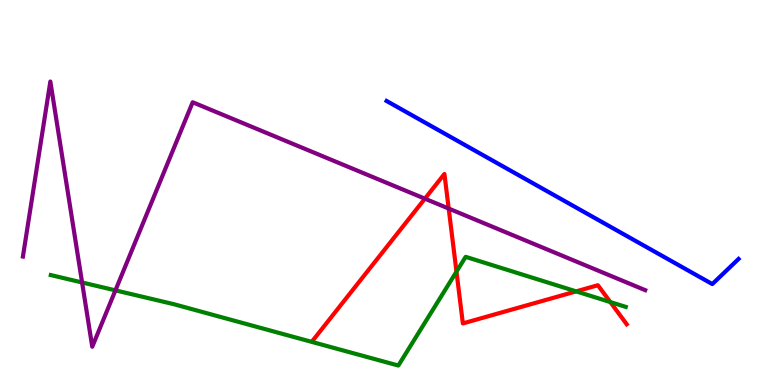[{'lines': ['blue', 'red'], 'intersections': []}, {'lines': ['green', 'red'], 'intersections': [{'x': 5.89, 'y': 2.94}, {'x': 7.43, 'y': 2.43}, {'x': 7.87, 'y': 2.15}]}, {'lines': ['purple', 'red'], 'intersections': [{'x': 5.48, 'y': 4.84}, {'x': 5.79, 'y': 4.58}]}, {'lines': ['blue', 'green'], 'intersections': []}, {'lines': ['blue', 'purple'], 'intersections': []}, {'lines': ['green', 'purple'], 'intersections': [{'x': 1.06, 'y': 2.66}, {'x': 1.49, 'y': 2.46}]}]